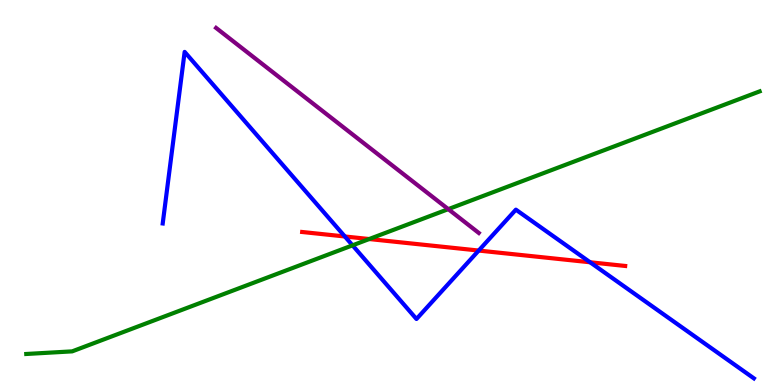[{'lines': ['blue', 'red'], 'intersections': [{'x': 4.45, 'y': 3.86}, {'x': 6.18, 'y': 3.49}, {'x': 7.61, 'y': 3.19}]}, {'lines': ['green', 'red'], 'intersections': [{'x': 4.76, 'y': 3.79}]}, {'lines': ['purple', 'red'], 'intersections': []}, {'lines': ['blue', 'green'], 'intersections': [{'x': 4.55, 'y': 3.63}]}, {'lines': ['blue', 'purple'], 'intersections': []}, {'lines': ['green', 'purple'], 'intersections': [{'x': 5.78, 'y': 4.57}]}]